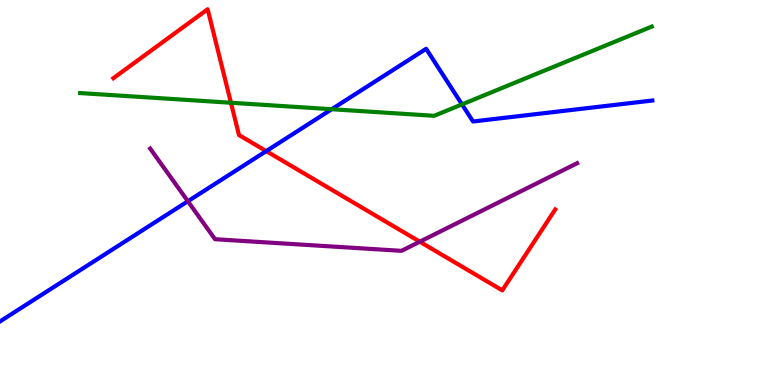[{'lines': ['blue', 'red'], 'intersections': [{'x': 3.44, 'y': 6.07}]}, {'lines': ['green', 'red'], 'intersections': [{'x': 2.98, 'y': 7.33}]}, {'lines': ['purple', 'red'], 'intersections': [{'x': 5.42, 'y': 3.72}]}, {'lines': ['blue', 'green'], 'intersections': [{'x': 4.28, 'y': 7.16}, {'x': 5.96, 'y': 7.29}]}, {'lines': ['blue', 'purple'], 'intersections': [{'x': 2.42, 'y': 4.77}]}, {'lines': ['green', 'purple'], 'intersections': []}]